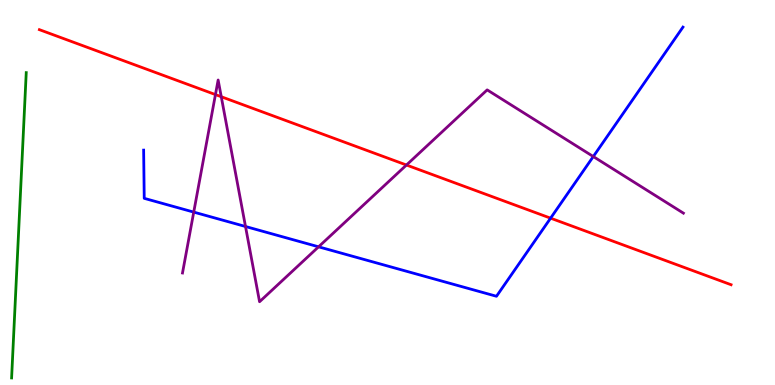[{'lines': ['blue', 'red'], 'intersections': [{'x': 7.1, 'y': 4.33}]}, {'lines': ['green', 'red'], 'intersections': []}, {'lines': ['purple', 'red'], 'intersections': [{'x': 2.78, 'y': 7.54}, {'x': 2.86, 'y': 7.49}, {'x': 5.24, 'y': 5.71}]}, {'lines': ['blue', 'green'], 'intersections': []}, {'lines': ['blue', 'purple'], 'intersections': [{'x': 2.5, 'y': 4.49}, {'x': 3.17, 'y': 4.12}, {'x': 4.11, 'y': 3.59}, {'x': 7.66, 'y': 5.93}]}, {'lines': ['green', 'purple'], 'intersections': []}]